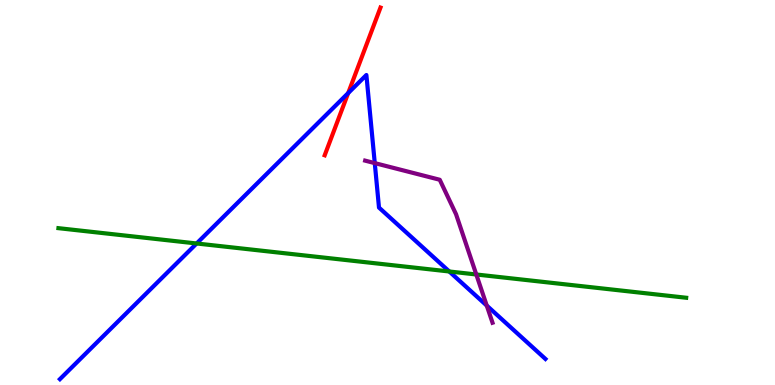[{'lines': ['blue', 'red'], 'intersections': [{'x': 4.49, 'y': 7.58}]}, {'lines': ['green', 'red'], 'intersections': []}, {'lines': ['purple', 'red'], 'intersections': []}, {'lines': ['blue', 'green'], 'intersections': [{'x': 2.54, 'y': 3.68}, {'x': 5.8, 'y': 2.95}]}, {'lines': ['blue', 'purple'], 'intersections': [{'x': 4.84, 'y': 5.76}, {'x': 6.28, 'y': 2.06}]}, {'lines': ['green', 'purple'], 'intersections': [{'x': 6.15, 'y': 2.87}]}]